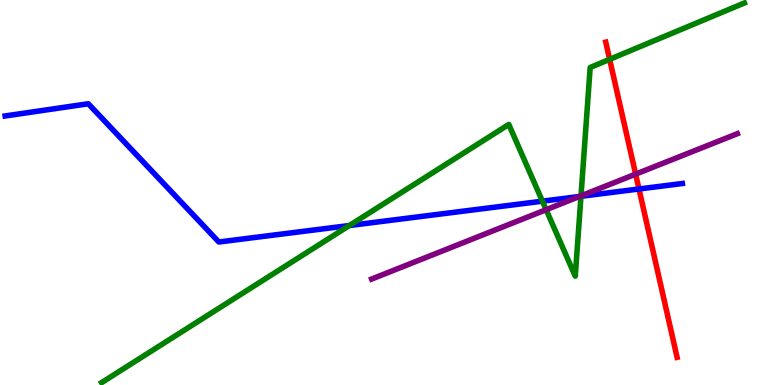[{'lines': ['blue', 'red'], 'intersections': [{'x': 8.25, 'y': 5.09}]}, {'lines': ['green', 'red'], 'intersections': [{'x': 7.87, 'y': 8.46}]}, {'lines': ['purple', 'red'], 'intersections': [{'x': 8.2, 'y': 5.48}]}, {'lines': ['blue', 'green'], 'intersections': [{'x': 4.51, 'y': 4.14}, {'x': 7.0, 'y': 4.77}, {'x': 7.5, 'y': 4.9}]}, {'lines': ['blue', 'purple'], 'intersections': [{'x': 7.48, 'y': 4.9}]}, {'lines': ['green', 'purple'], 'intersections': [{'x': 7.05, 'y': 4.55}, {'x': 7.5, 'y': 4.91}]}]